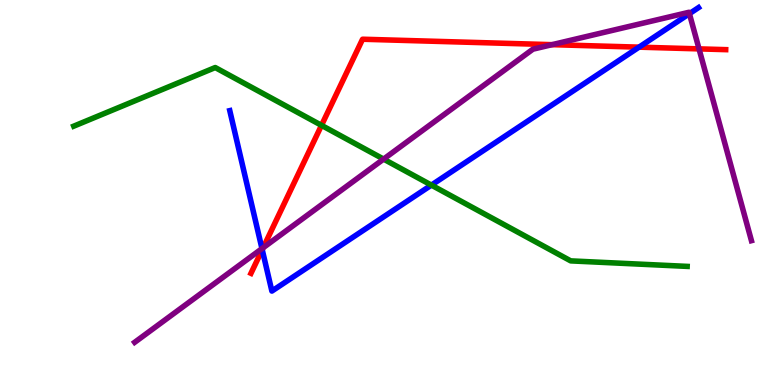[{'lines': ['blue', 'red'], 'intersections': [{'x': 3.38, 'y': 3.51}, {'x': 8.25, 'y': 8.78}]}, {'lines': ['green', 'red'], 'intersections': [{'x': 4.15, 'y': 6.74}]}, {'lines': ['purple', 'red'], 'intersections': [{'x': 3.4, 'y': 3.57}, {'x': 7.12, 'y': 8.84}, {'x': 9.02, 'y': 8.73}]}, {'lines': ['blue', 'green'], 'intersections': [{'x': 5.57, 'y': 5.19}]}, {'lines': ['blue', 'purple'], 'intersections': [{'x': 3.38, 'y': 3.54}, {'x': 8.9, 'y': 9.64}]}, {'lines': ['green', 'purple'], 'intersections': [{'x': 4.95, 'y': 5.87}]}]